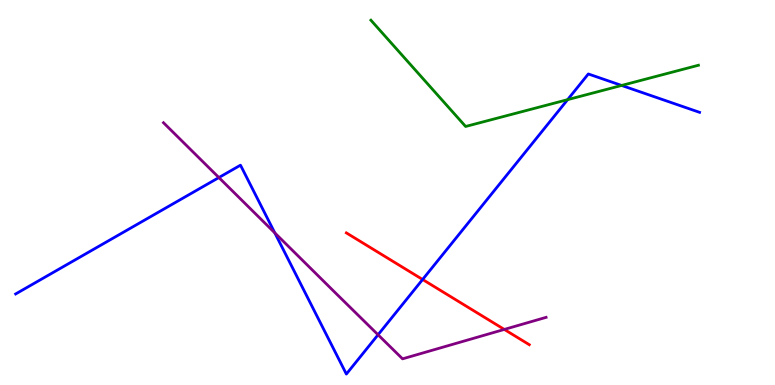[{'lines': ['blue', 'red'], 'intersections': [{'x': 5.45, 'y': 2.74}]}, {'lines': ['green', 'red'], 'intersections': []}, {'lines': ['purple', 'red'], 'intersections': [{'x': 6.51, 'y': 1.44}]}, {'lines': ['blue', 'green'], 'intersections': [{'x': 7.32, 'y': 7.41}, {'x': 8.02, 'y': 7.78}]}, {'lines': ['blue', 'purple'], 'intersections': [{'x': 2.82, 'y': 5.39}, {'x': 3.55, 'y': 3.95}, {'x': 4.88, 'y': 1.3}]}, {'lines': ['green', 'purple'], 'intersections': []}]